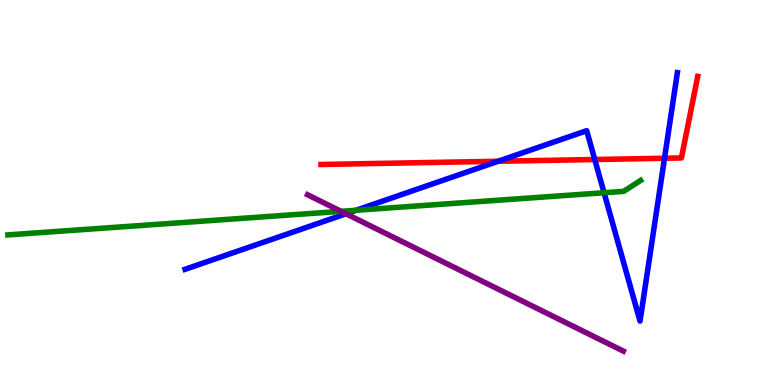[{'lines': ['blue', 'red'], 'intersections': [{'x': 6.43, 'y': 5.81}, {'x': 7.67, 'y': 5.86}, {'x': 8.57, 'y': 5.89}]}, {'lines': ['green', 'red'], 'intersections': []}, {'lines': ['purple', 'red'], 'intersections': []}, {'lines': ['blue', 'green'], 'intersections': [{'x': 4.59, 'y': 4.54}, {'x': 7.79, 'y': 4.99}]}, {'lines': ['blue', 'purple'], 'intersections': [{'x': 4.46, 'y': 4.45}]}, {'lines': ['green', 'purple'], 'intersections': [{'x': 4.4, 'y': 4.51}]}]